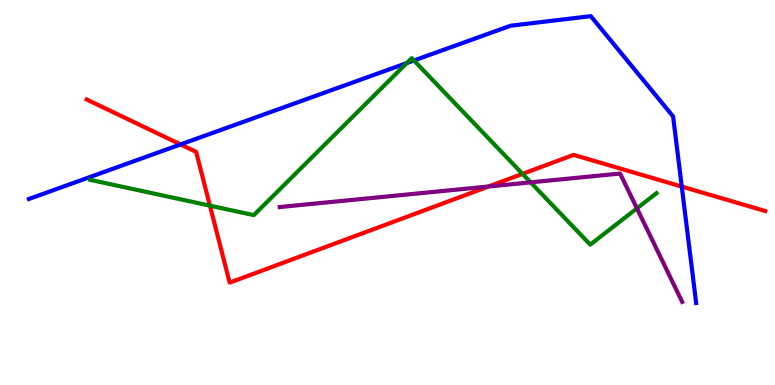[{'lines': ['blue', 'red'], 'intersections': [{'x': 2.33, 'y': 6.25}, {'x': 8.8, 'y': 5.15}]}, {'lines': ['green', 'red'], 'intersections': [{'x': 2.71, 'y': 4.66}, {'x': 6.74, 'y': 5.48}]}, {'lines': ['purple', 'red'], 'intersections': [{'x': 6.3, 'y': 5.16}]}, {'lines': ['blue', 'green'], 'intersections': [{'x': 5.25, 'y': 8.36}, {'x': 5.34, 'y': 8.43}]}, {'lines': ['blue', 'purple'], 'intersections': []}, {'lines': ['green', 'purple'], 'intersections': [{'x': 6.85, 'y': 5.26}, {'x': 8.22, 'y': 4.59}]}]